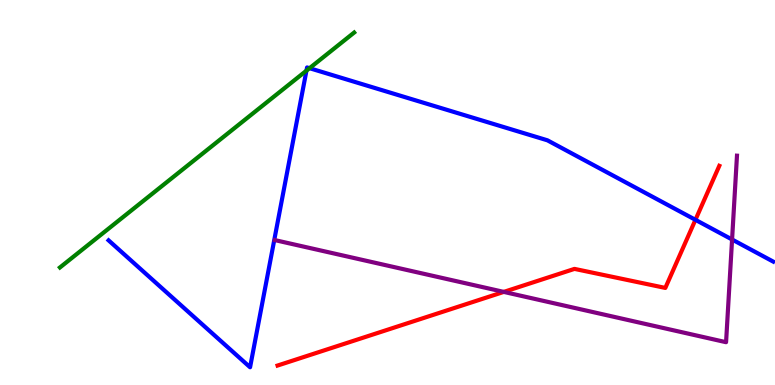[{'lines': ['blue', 'red'], 'intersections': [{'x': 8.97, 'y': 4.29}]}, {'lines': ['green', 'red'], 'intersections': []}, {'lines': ['purple', 'red'], 'intersections': [{'x': 6.5, 'y': 2.42}]}, {'lines': ['blue', 'green'], 'intersections': [{'x': 3.95, 'y': 8.17}, {'x': 3.99, 'y': 8.23}]}, {'lines': ['blue', 'purple'], 'intersections': [{'x': 9.45, 'y': 3.78}]}, {'lines': ['green', 'purple'], 'intersections': []}]